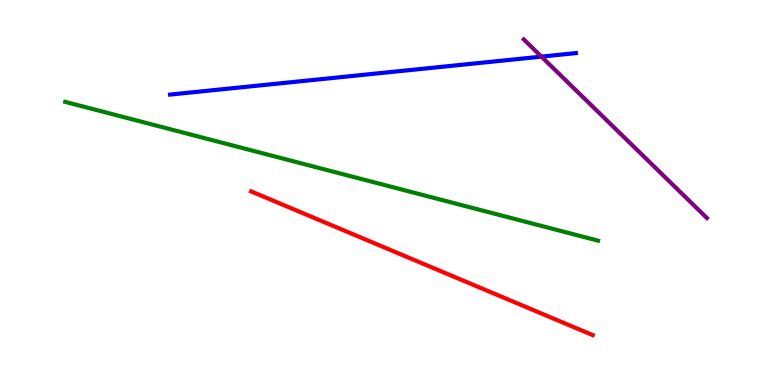[{'lines': ['blue', 'red'], 'intersections': []}, {'lines': ['green', 'red'], 'intersections': []}, {'lines': ['purple', 'red'], 'intersections': []}, {'lines': ['blue', 'green'], 'intersections': []}, {'lines': ['blue', 'purple'], 'intersections': [{'x': 6.99, 'y': 8.53}]}, {'lines': ['green', 'purple'], 'intersections': []}]